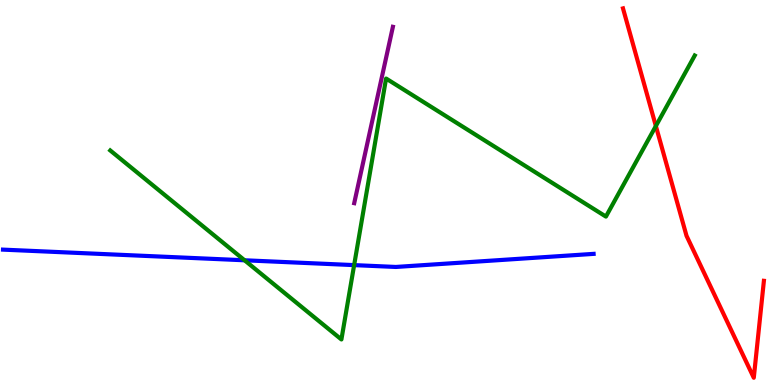[{'lines': ['blue', 'red'], 'intersections': []}, {'lines': ['green', 'red'], 'intersections': [{'x': 8.46, 'y': 6.73}]}, {'lines': ['purple', 'red'], 'intersections': []}, {'lines': ['blue', 'green'], 'intersections': [{'x': 3.16, 'y': 3.24}, {'x': 4.57, 'y': 3.11}]}, {'lines': ['blue', 'purple'], 'intersections': []}, {'lines': ['green', 'purple'], 'intersections': []}]